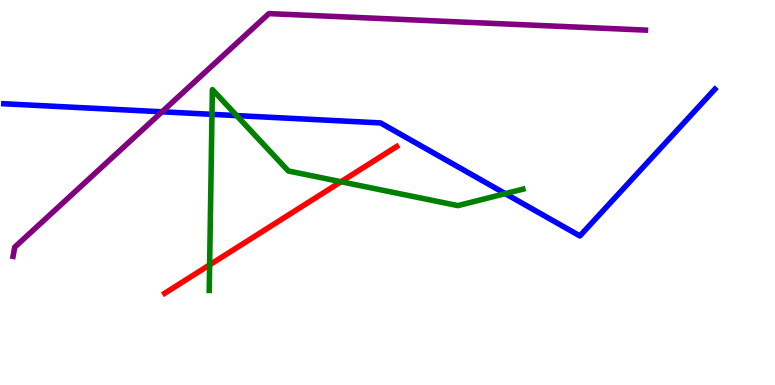[{'lines': ['blue', 'red'], 'intersections': []}, {'lines': ['green', 'red'], 'intersections': [{'x': 2.7, 'y': 3.12}, {'x': 4.4, 'y': 5.28}]}, {'lines': ['purple', 'red'], 'intersections': []}, {'lines': ['blue', 'green'], 'intersections': [{'x': 2.74, 'y': 7.03}, {'x': 3.05, 'y': 7.0}, {'x': 6.52, 'y': 4.97}]}, {'lines': ['blue', 'purple'], 'intersections': [{'x': 2.09, 'y': 7.1}]}, {'lines': ['green', 'purple'], 'intersections': []}]